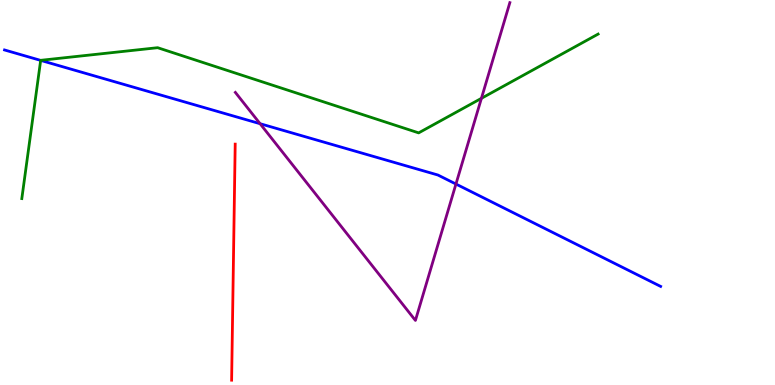[{'lines': ['blue', 'red'], 'intersections': []}, {'lines': ['green', 'red'], 'intersections': []}, {'lines': ['purple', 'red'], 'intersections': []}, {'lines': ['blue', 'green'], 'intersections': [{'x': 0.525, 'y': 8.43}]}, {'lines': ['blue', 'purple'], 'intersections': [{'x': 3.36, 'y': 6.79}, {'x': 5.88, 'y': 5.22}]}, {'lines': ['green', 'purple'], 'intersections': [{'x': 6.21, 'y': 7.45}]}]